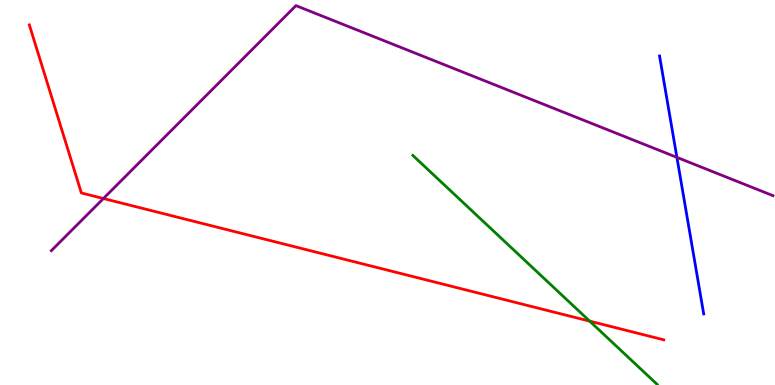[{'lines': ['blue', 'red'], 'intersections': []}, {'lines': ['green', 'red'], 'intersections': [{'x': 7.61, 'y': 1.66}]}, {'lines': ['purple', 'red'], 'intersections': [{'x': 1.33, 'y': 4.84}]}, {'lines': ['blue', 'green'], 'intersections': []}, {'lines': ['blue', 'purple'], 'intersections': [{'x': 8.73, 'y': 5.91}]}, {'lines': ['green', 'purple'], 'intersections': []}]